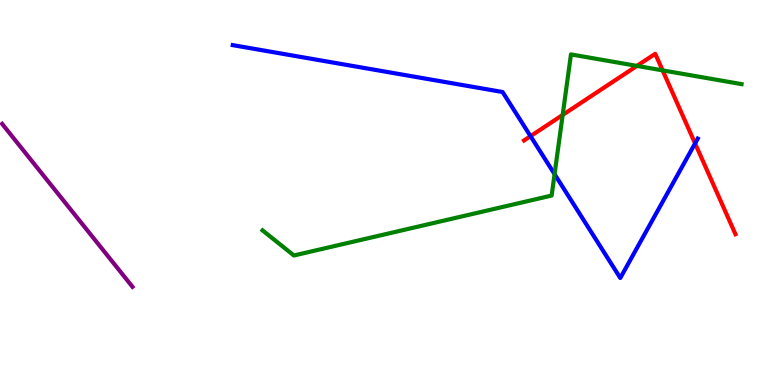[{'lines': ['blue', 'red'], 'intersections': [{'x': 6.85, 'y': 6.46}, {'x': 8.97, 'y': 6.27}]}, {'lines': ['green', 'red'], 'intersections': [{'x': 7.26, 'y': 7.01}, {'x': 8.22, 'y': 8.29}, {'x': 8.55, 'y': 8.17}]}, {'lines': ['purple', 'red'], 'intersections': []}, {'lines': ['blue', 'green'], 'intersections': [{'x': 7.16, 'y': 5.48}]}, {'lines': ['blue', 'purple'], 'intersections': []}, {'lines': ['green', 'purple'], 'intersections': []}]